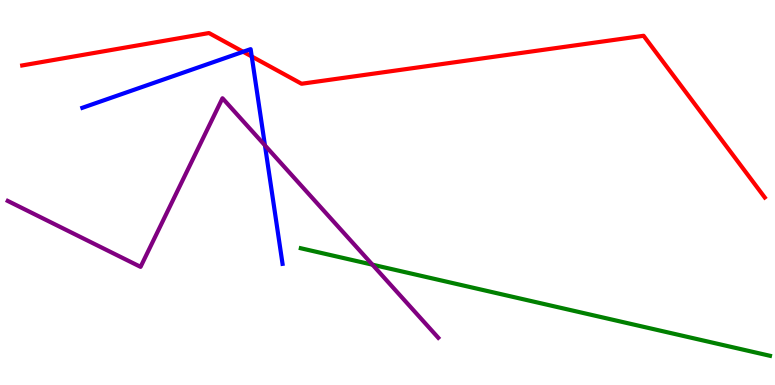[{'lines': ['blue', 'red'], 'intersections': [{'x': 3.14, 'y': 8.66}, {'x': 3.25, 'y': 8.53}]}, {'lines': ['green', 'red'], 'intersections': []}, {'lines': ['purple', 'red'], 'intersections': []}, {'lines': ['blue', 'green'], 'intersections': []}, {'lines': ['blue', 'purple'], 'intersections': [{'x': 3.42, 'y': 6.22}]}, {'lines': ['green', 'purple'], 'intersections': [{'x': 4.81, 'y': 3.13}]}]